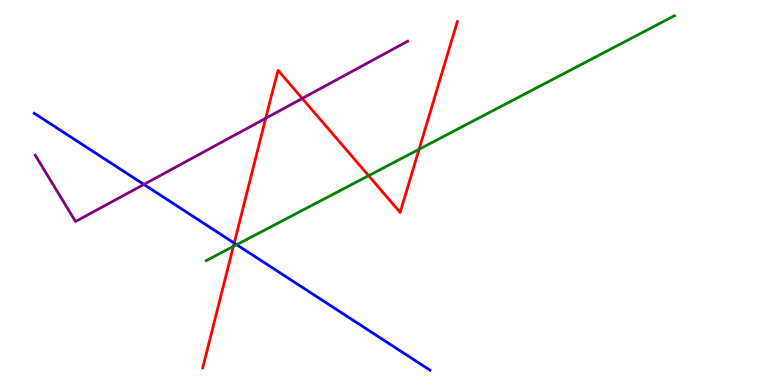[{'lines': ['blue', 'red'], 'intersections': [{'x': 3.02, 'y': 3.69}]}, {'lines': ['green', 'red'], 'intersections': [{'x': 3.01, 'y': 3.6}, {'x': 4.76, 'y': 5.44}, {'x': 5.41, 'y': 6.12}]}, {'lines': ['purple', 'red'], 'intersections': [{'x': 3.43, 'y': 6.93}, {'x': 3.9, 'y': 7.44}]}, {'lines': ['blue', 'green'], 'intersections': [{'x': 3.05, 'y': 3.64}]}, {'lines': ['blue', 'purple'], 'intersections': [{'x': 1.86, 'y': 5.21}]}, {'lines': ['green', 'purple'], 'intersections': []}]